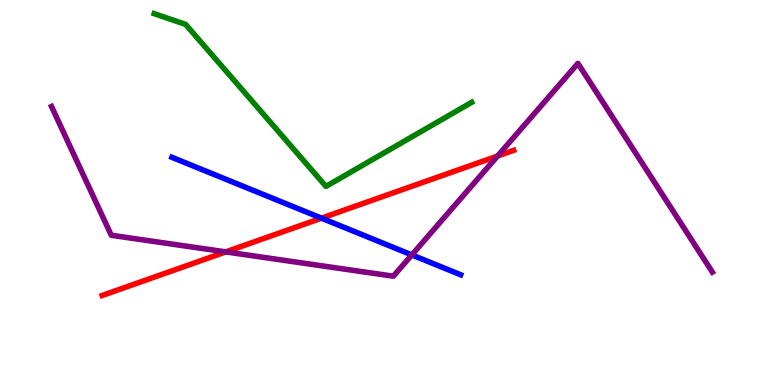[{'lines': ['blue', 'red'], 'intersections': [{'x': 4.15, 'y': 4.33}]}, {'lines': ['green', 'red'], 'intersections': []}, {'lines': ['purple', 'red'], 'intersections': [{'x': 2.91, 'y': 3.46}, {'x': 6.42, 'y': 5.95}]}, {'lines': ['blue', 'green'], 'intersections': []}, {'lines': ['blue', 'purple'], 'intersections': [{'x': 5.31, 'y': 3.38}]}, {'lines': ['green', 'purple'], 'intersections': []}]